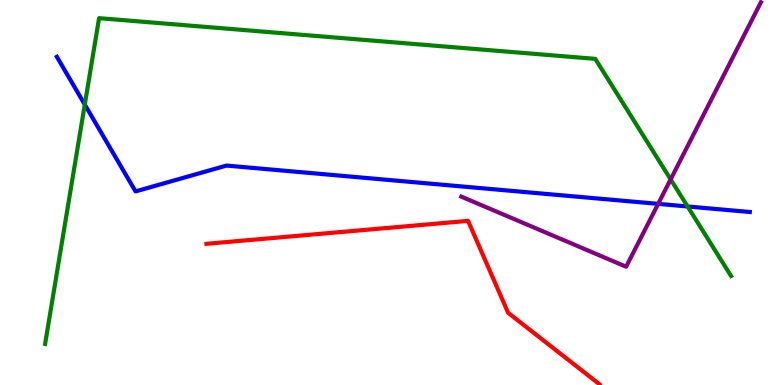[{'lines': ['blue', 'red'], 'intersections': []}, {'lines': ['green', 'red'], 'intersections': []}, {'lines': ['purple', 'red'], 'intersections': []}, {'lines': ['blue', 'green'], 'intersections': [{'x': 1.09, 'y': 7.28}, {'x': 8.87, 'y': 4.64}]}, {'lines': ['blue', 'purple'], 'intersections': [{'x': 8.49, 'y': 4.7}]}, {'lines': ['green', 'purple'], 'intersections': [{'x': 8.65, 'y': 5.34}]}]